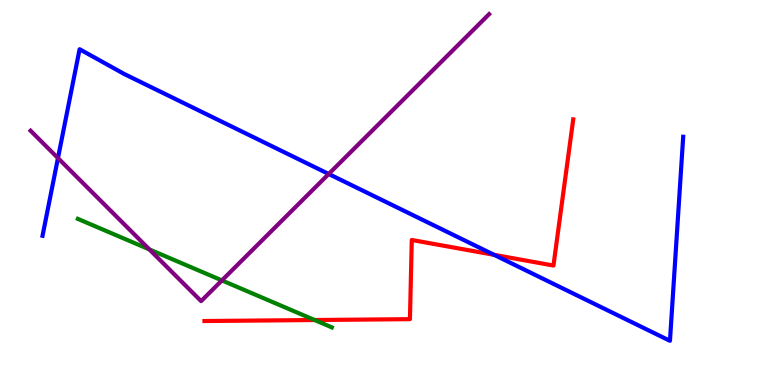[{'lines': ['blue', 'red'], 'intersections': [{'x': 6.38, 'y': 3.38}]}, {'lines': ['green', 'red'], 'intersections': [{'x': 4.06, 'y': 1.69}]}, {'lines': ['purple', 'red'], 'intersections': []}, {'lines': ['blue', 'green'], 'intersections': []}, {'lines': ['blue', 'purple'], 'intersections': [{'x': 0.748, 'y': 5.89}, {'x': 4.24, 'y': 5.48}]}, {'lines': ['green', 'purple'], 'intersections': [{'x': 1.93, 'y': 3.52}, {'x': 2.86, 'y': 2.72}]}]